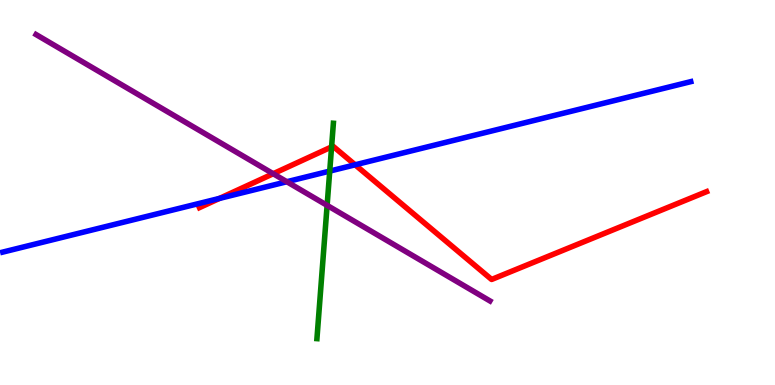[{'lines': ['blue', 'red'], 'intersections': [{'x': 2.83, 'y': 4.85}, {'x': 4.58, 'y': 5.72}]}, {'lines': ['green', 'red'], 'intersections': [{'x': 4.28, 'y': 6.18}]}, {'lines': ['purple', 'red'], 'intersections': [{'x': 3.53, 'y': 5.49}]}, {'lines': ['blue', 'green'], 'intersections': [{'x': 4.25, 'y': 5.56}]}, {'lines': ['blue', 'purple'], 'intersections': [{'x': 3.7, 'y': 5.28}]}, {'lines': ['green', 'purple'], 'intersections': [{'x': 4.22, 'y': 4.67}]}]